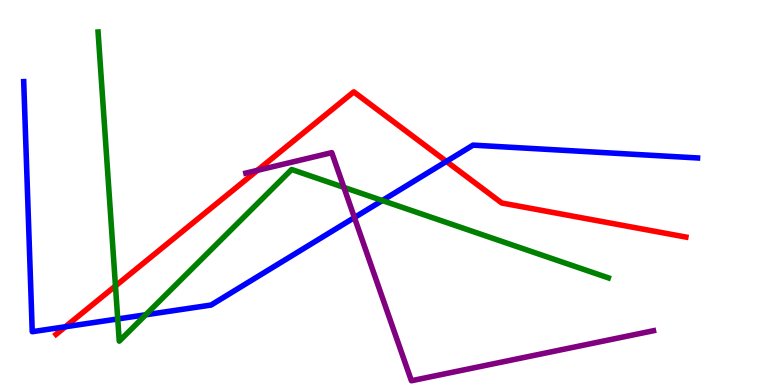[{'lines': ['blue', 'red'], 'intersections': [{'x': 0.843, 'y': 1.51}, {'x': 5.76, 'y': 5.81}]}, {'lines': ['green', 'red'], 'intersections': [{'x': 1.49, 'y': 2.57}]}, {'lines': ['purple', 'red'], 'intersections': [{'x': 3.32, 'y': 5.58}]}, {'lines': ['blue', 'green'], 'intersections': [{'x': 1.52, 'y': 1.72}, {'x': 1.88, 'y': 1.82}, {'x': 4.93, 'y': 4.79}]}, {'lines': ['blue', 'purple'], 'intersections': [{'x': 4.57, 'y': 4.35}]}, {'lines': ['green', 'purple'], 'intersections': [{'x': 4.44, 'y': 5.13}]}]